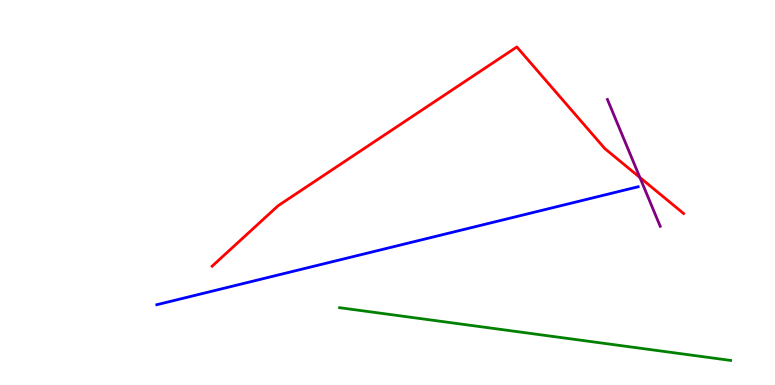[{'lines': ['blue', 'red'], 'intersections': []}, {'lines': ['green', 'red'], 'intersections': []}, {'lines': ['purple', 'red'], 'intersections': [{'x': 8.26, 'y': 5.39}]}, {'lines': ['blue', 'green'], 'intersections': []}, {'lines': ['blue', 'purple'], 'intersections': []}, {'lines': ['green', 'purple'], 'intersections': []}]